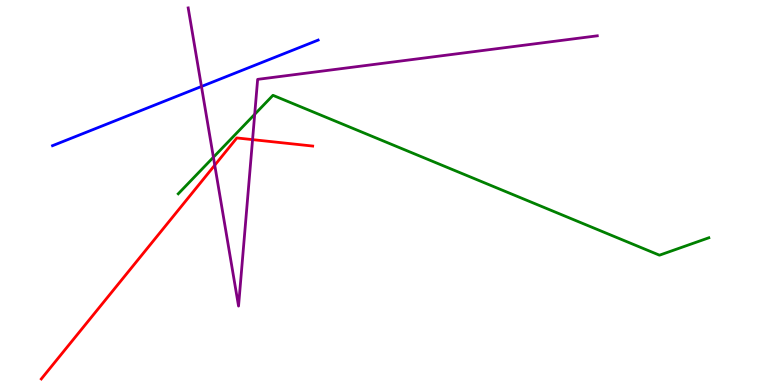[{'lines': ['blue', 'red'], 'intersections': []}, {'lines': ['green', 'red'], 'intersections': []}, {'lines': ['purple', 'red'], 'intersections': [{'x': 2.77, 'y': 5.71}, {'x': 3.26, 'y': 6.37}]}, {'lines': ['blue', 'green'], 'intersections': []}, {'lines': ['blue', 'purple'], 'intersections': [{'x': 2.6, 'y': 7.75}]}, {'lines': ['green', 'purple'], 'intersections': [{'x': 2.75, 'y': 5.92}, {'x': 3.29, 'y': 7.03}]}]